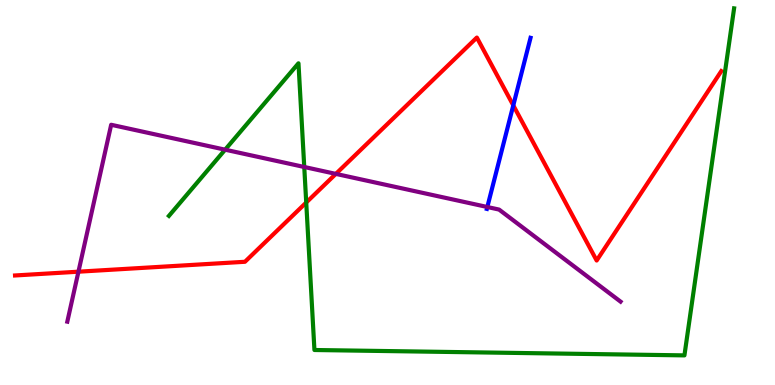[{'lines': ['blue', 'red'], 'intersections': [{'x': 6.62, 'y': 7.26}]}, {'lines': ['green', 'red'], 'intersections': [{'x': 3.95, 'y': 4.74}]}, {'lines': ['purple', 'red'], 'intersections': [{'x': 1.01, 'y': 2.94}, {'x': 4.33, 'y': 5.48}]}, {'lines': ['blue', 'green'], 'intersections': []}, {'lines': ['blue', 'purple'], 'intersections': [{'x': 6.29, 'y': 4.62}]}, {'lines': ['green', 'purple'], 'intersections': [{'x': 2.9, 'y': 6.11}, {'x': 3.93, 'y': 5.66}]}]